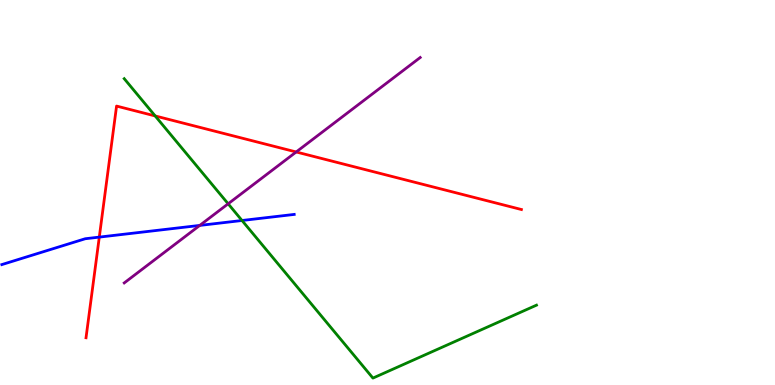[{'lines': ['blue', 'red'], 'intersections': [{'x': 1.28, 'y': 3.84}]}, {'lines': ['green', 'red'], 'intersections': [{'x': 2.0, 'y': 6.99}]}, {'lines': ['purple', 'red'], 'intersections': [{'x': 3.82, 'y': 6.05}]}, {'lines': ['blue', 'green'], 'intersections': [{'x': 3.12, 'y': 4.27}]}, {'lines': ['blue', 'purple'], 'intersections': [{'x': 2.58, 'y': 4.15}]}, {'lines': ['green', 'purple'], 'intersections': [{'x': 2.94, 'y': 4.71}]}]